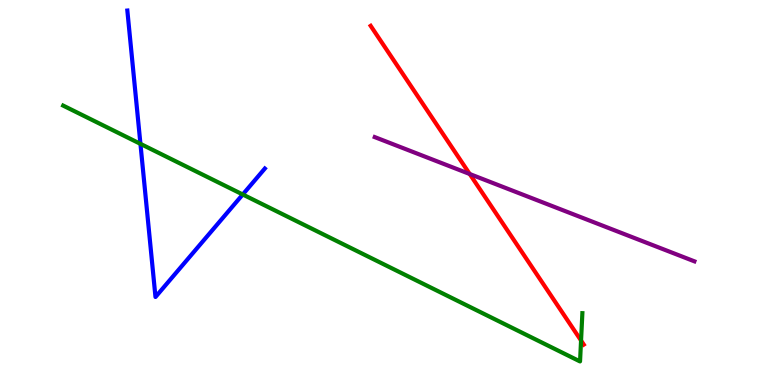[{'lines': ['blue', 'red'], 'intersections': []}, {'lines': ['green', 'red'], 'intersections': [{'x': 7.5, 'y': 1.15}]}, {'lines': ['purple', 'red'], 'intersections': [{'x': 6.06, 'y': 5.48}]}, {'lines': ['blue', 'green'], 'intersections': [{'x': 1.81, 'y': 6.26}, {'x': 3.13, 'y': 4.95}]}, {'lines': ['blue', 'purple'], 'intersections': []}, {'lines': ['green', 'purple'], 'intersections': []}]